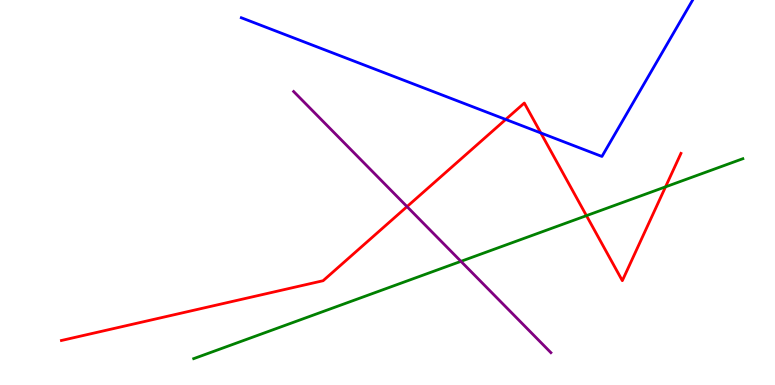[{'lines': ['blue', 'red'], 'intersections': [{'x': 6.53, 'y': 6.9}, {'x': 6.98, 'y': 6.55}]}, {'lines': ['green', 'red'], 'intersections': [{'x': 7.57, 'y': 4.4}, {'x': 8.59, 'y': 5.15}]}, {'lines': ['purple', 'red'], 'intersections': [{'x': 5.25, 'y': 4.63}]}, {'lines': ['blue', 'green'], 'intersections': []}, {'lines': ['blue', 'purple'], 'intersections': []}, {'lines': ['green', 'purple'], 'intersections': [{'x': 5.95, 'y': 3.21}]}]